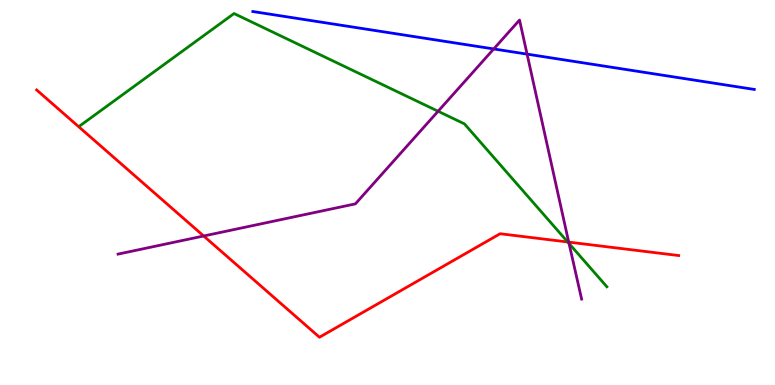[{'lines': ['blue', 'red'], 'intersections': []}, {'lines': ['green', 'red'], 'intersections': [{'x': 7.33, 'y': 3.71}]}, {'lines': ['purple', 'red'], 'intersections': [{'x': 2.63, 'y': 3.87}, {'x': 7.34, 'y': 3.71}]}, {'lines': ['blue', 'green'], 'intersections': []}, {'lines': ['blue', 'purple'], 'intersections': [{'x': 6.37, 'y': 8.73}, {'x': 6.8, 'y': 8.59}]}, {'lines': ['green', 'purple'], 'intersections': [{'x': 5.65, 'y': 7.11}, {'x': 7.34, 'y': 3.68}]}]